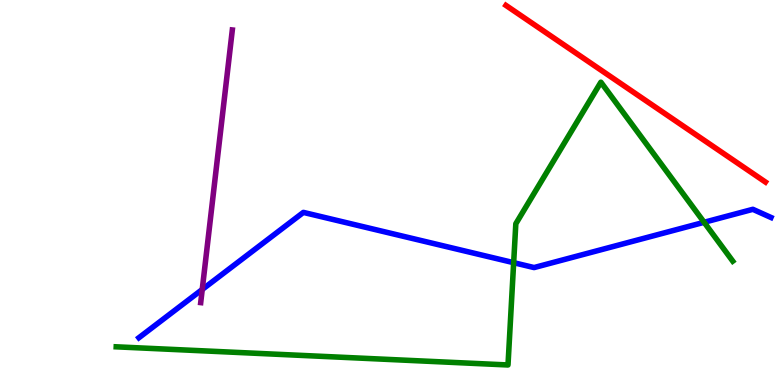[{'lines': ['blue', 'red'], 'intersections': []}, {'lines': ['green', 'red'], 'intersections': []}, {'lines': ['purple', 'red'], 'intersections': []}, {'lines': ['blue', 'green'], 'intersections': [{'x': 6.63, 'y': 3.18}, {'x': 9.09, 'y': 4.23}]}, {'lines': ['blue', 'purple'], 'intersections': [{'x': 2.61, 'y': 2.48}]}, {'lines': ['green', 'purple'], 'intersections': []}]